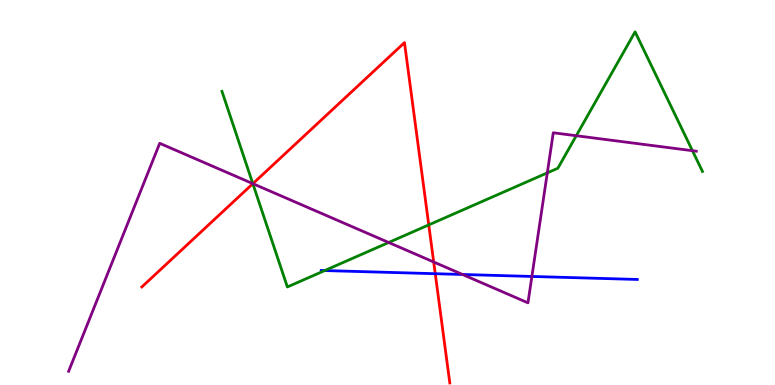[{'lines': ['blue', 'red'], 'intersections': [{'x': 5.62, 'y': 2.89}]}, {'lines': ['green', 'red'], 'intersections': [{'x': 3.26, 'y': 5.23}, {'x': 5.53, 'y': 4.16}]}, {'lines': ['purple', 'red'], 'intersections': [{'x': 3.26, 'y': 5.23}, {'x': 5.6, 'y': 3.19}]}, {'lines': ['blue', 'green'], 'intersections': [{'x': 4.19, 'y': 2.97}]}, {'lines': ['blue', 'purple'], 'intersections': [{'x': 5.97, 'y': 2.87}, {'x': 6.86, 'y': 2.82}]}, {'lines': ['green', 'purple'], 'intersections': [{'x': 3.26, 'y': 5.23}, {'x': 5.02, 'y': 3.7}, {'x': 7.06, 'y': 5.51}, {'x': 7.44, 'y': 6.47}, {'x': 8.93, 'y': 6.09}]}]